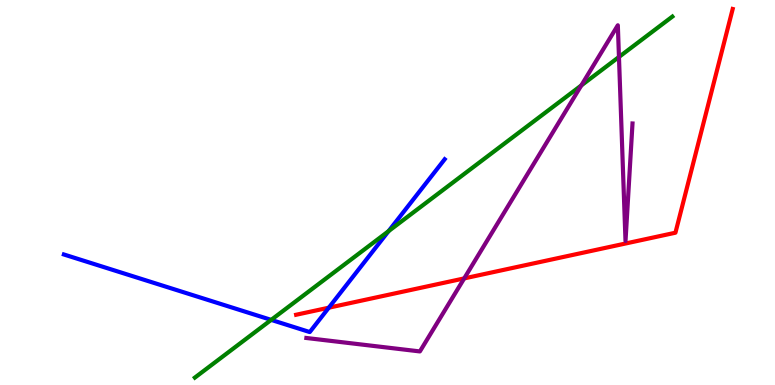[{'lines': ['blue', 'red'], 'intersections': [{'x': 4.24, 'y': 2.01}]}, {'lines': ['green', 'red'], 'intersections': []}, {'lines': ['purple', 'red'], 'intersections': [{'x': 5.99, 'y': 2.77}]}, {'lines': ['blue', 'green'], 'intersections': [{'x': 3.5, 'y': 1.69}, {'x': 5.01, 'y': 4.0}]}, {'lines': ['blue', 'purple'], 'intersections': []}, {'lines': ['green', 'purple'], 'intersections': [{'x': 7.5, 'y': 7.78}, {'x': 7.99, 'y': 8.52}]}]